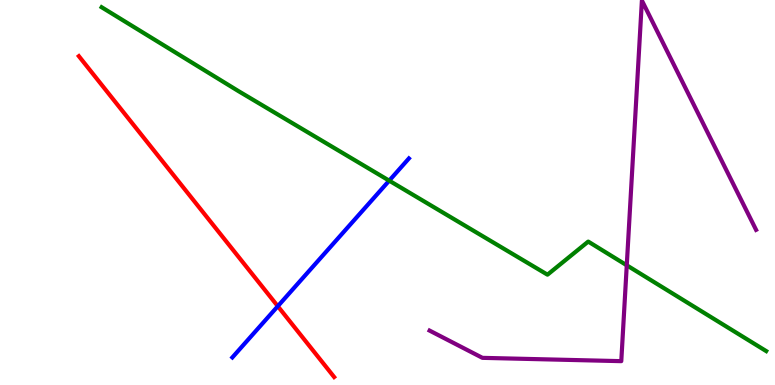[{'lines': ['blue', 'red'], 'intersections': [{'x': 3.58, 'y': 2.05}]}, {'lines': ['green', 'red'], 'intersections': []}, {'lines': ['purple', 'red'], 'intersections': []}, {'lines': ['blue', 'green'], 'intersections': [{'x': 5.02, 'y': 5.31}]}, {'lines': ['blue', 'purple'], 'intersections': []}, {'lines': ['green', 'purple'], 'intersections': [{'x': 8.09, 'y': 3.11}]}]